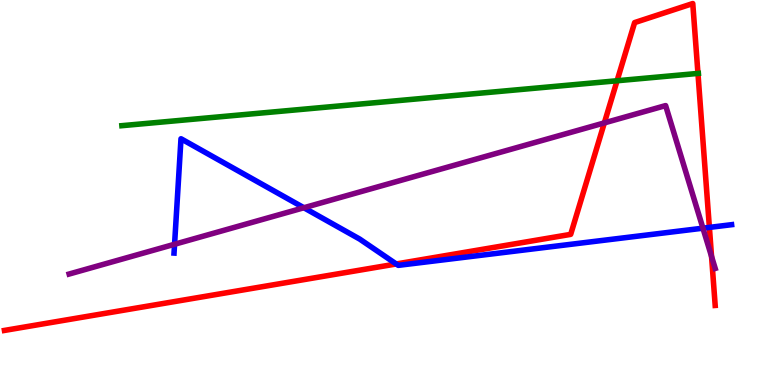[{'lines': ['blue', 'red'], 'intersections': [{'x': 5.11, 'y': 3.14}, {'x': 9.15, 'y': 4.09}]}, {'lines': ['green', 'red'], 'intersections': [{'x': 7.96, 'y': 7.9}, {'x': 9.01, 'y': 8.09}]}, {'lines': ['purple', 'red'], 'intersections': [{'x': 7.8, 'y': 6.81}, {'x': 9.18, 'y': 3.34}]}, {'lines': ['blue', 'green'], 'intersections': []}, {'lines': ['blue', 'purple'], 'intersections': [{'x': 2.25, 'y': 3.66}, {'x': 3.92, 'y': 4.6}, {'x': 9.07, 'y': 4.07}]}, {'lines': ['green', 'purple'], 'intersections': []}]